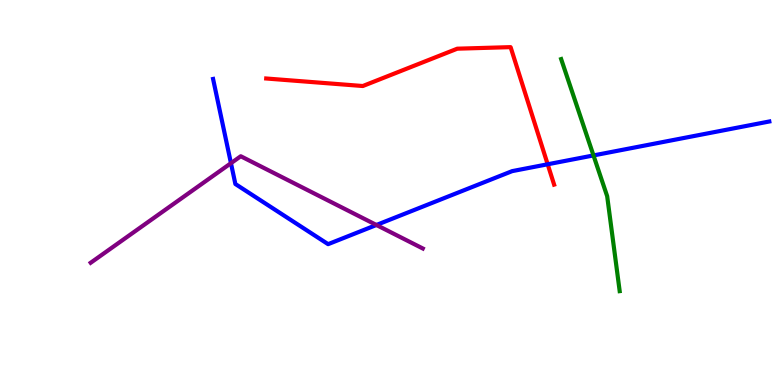[{'lines': ['blue', 'red'], 'intersections': [{'x': 7.07, 'y': 5.73}]}, {'lines': ['green', 'red'], 'intersections': []}, {'lines': ['purple', 'red'], 'intersections': []}, {'lines': ['blue', 'green'], 'intersections': [{'x': 7.66, 'y': 5.96}]}, {'lines': ['blue', 'purple'], 'intersections': [{'x': 2.98, 'y': 5.76}, {'x': 4.86, 'y': 4.16}]}, {'lines': ['green', 'purple'], 'intersections': []}]